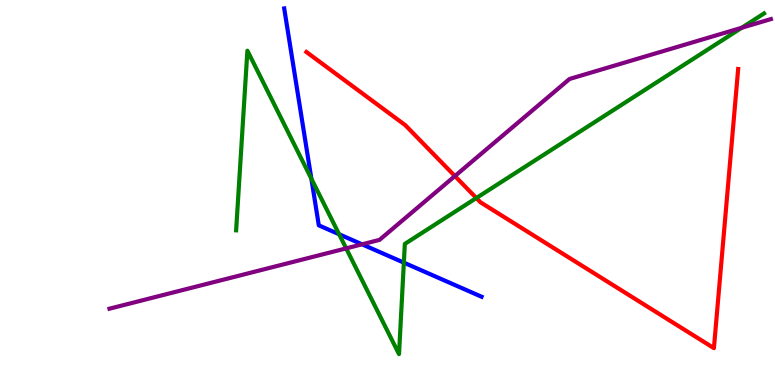[{'lines': ['blue', 'red'], 'intersections': []}, {'lines': ['green', 'red'], 'intersections': [{'x': 6.15, 'y': 4.86}]}, {'lines': ['purple', 'red'], 'intersections': [{'x': 5.87, 'y': 5.43}]}, {'lines': ['blue', 'green'], 'intersections': [{'x': 4.02, 'y': 5.36}, {'x': 4.38, 'y': 3.92}, {'x': 5.21, 'y': 3.18}]}, {'lines': ['blue', 'purple'], 'intersections': [{'x': 4.67, 'y': 3.65}]}, {'lines': ['green', 'purple'], 'intersections': [{'x': 4.47, 'y': 3.55}, {'x': 9.57, 'y': 9.28}]}]